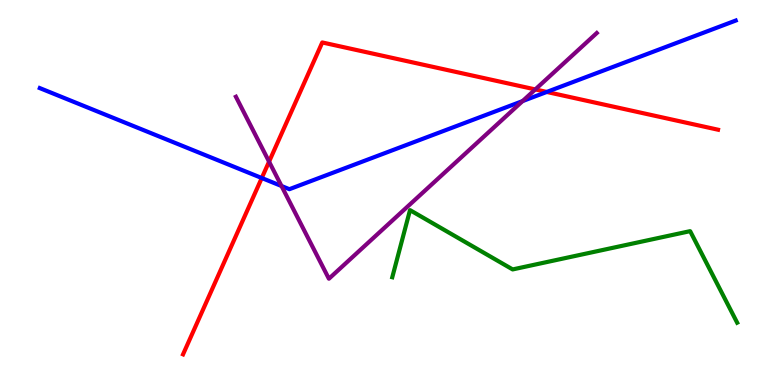[{'lines': ['blue', 'red'], 'intersections': [{'x': 3.38, 'y': 5.38}, {'x': 7.05, 'y': 7.61}]}, {'lines': ['green', 'red'], 'intersections': []}, {'lines': ['purple', 'red'], 'intersections': [{'x': 3.47, 'y': 5.8}, {'x': 6.91, 'y': 7.68}]}, {'lines': ['blue', 'green'], 'intersections': []}, {'lines': ['blue', 'purple'], 'intersections': [{'x': 3.63, 'y': 5.17}, {'x': 6.74, 'y': 7.37}]}, {'lines': ['green', 'purple'], 'intersections': []}]